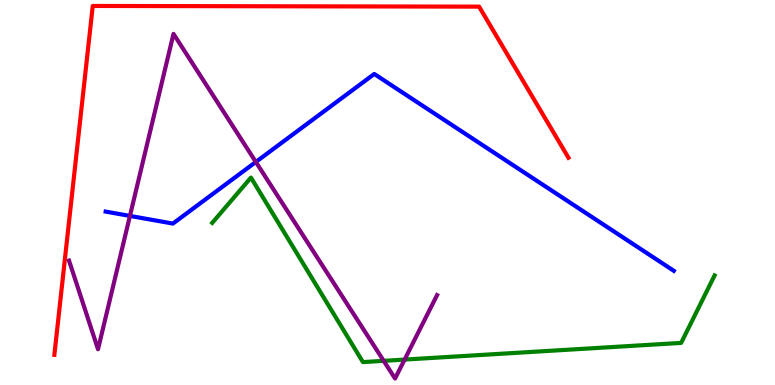[{'lines': ['blue', 'red'], 'intersections': []}, {'lines': ['green', 'red'], 'intersections': []}, {'lines': ['purple', 'red'], 'intersections': []}, {'lines': ['blue', 'green'], 'intersections': []}, {'lines': ['blue', 'purple'], 'intersections': [{'x': 1.68, 'y': 4.39}, {'x': 3.3, 'y': 5.79}]}, {'lines': ['green', 'purple'], 'intersections': [{'x': 4.95, 'y': 0.628}, {'x': 5.22, 'y': 0.66}]}]